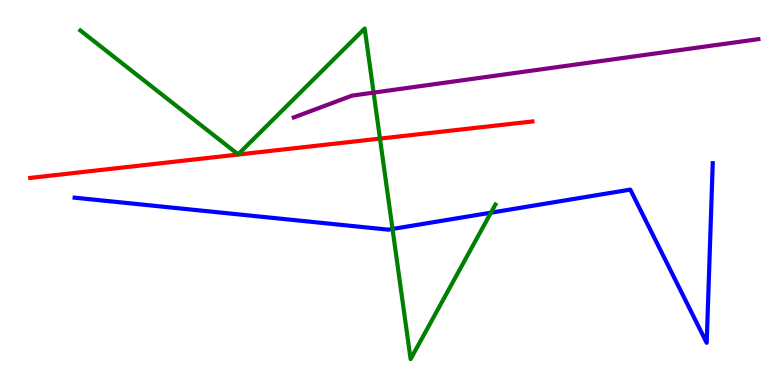[{'lines': ['blue', 'red'], 'intersections': []}, {'lines': ['green', 'red'], 'intersections': [{'x': 4.9, 'y': 6.4}]}, {'lines': ['purple', 'red'], 'intersections': []}, {'lines': ['blue', 'green'], 'intersections': [{'x': 5.06, 'y': 4.05}, {'x': 6.33, 'y': 4.48}]}, {'lines': ['blue', 'purple'], 'intersections': []}, {'lines': ['green', 'purple'], 'intersections': [{'x': 4.82, 'y': 7.59}]}]